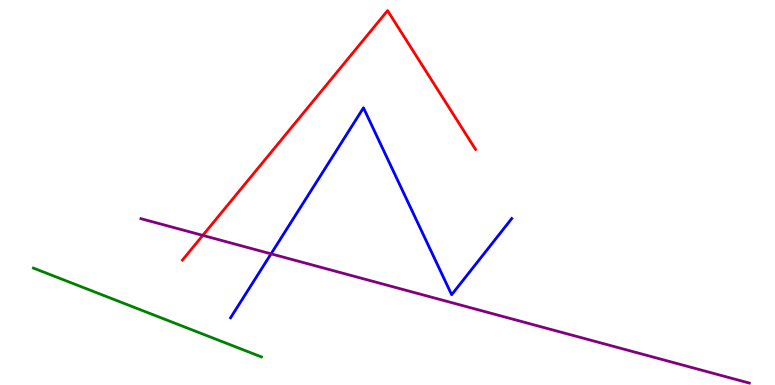[{'lines': ['blue', 'red'], 'intersections': []}, {'lines': ['green', 'red'], 'intersections': []}, {'lines': ['purple', 'red'], 'intersections': [{'x': 2.62, 'y': 3.89}]}, {'lines': ['blue', 'green'], 'intersections': []}, {'lines': ['blue', 'purple'], 'intersections': [{'x': 3.5, 'y': 3.41}]}, {'lines': ['green', 'purple'], 'intersections': []}]